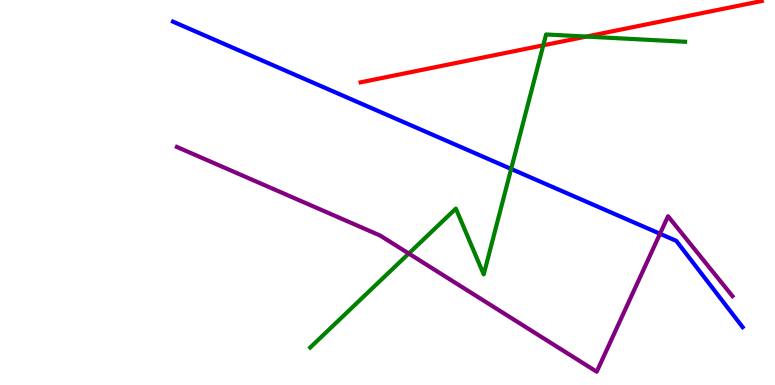[{'lines': ['blue', 'red'], 'intersections': []}, {'lines': ['green', 'red'], 'intersections': [{'x': 7.01, 'y': 8.82}, {'x': 7.57, 'y': 9.05}]}, {'lines': ['purple', 'red'], 'intersections': []}, {'lines': ['blue', 'green'], 'intersections': [{'x': 6.6, 'y': 5.61}]}, {'lines': ['blue', 'purple'], 'intersections': [{'x': 8.52, 'y': 3.93}]}, {'lines': ['green', 'purple'], 'intersections': [{'x': 5.27, 'y': 3.41}]}]